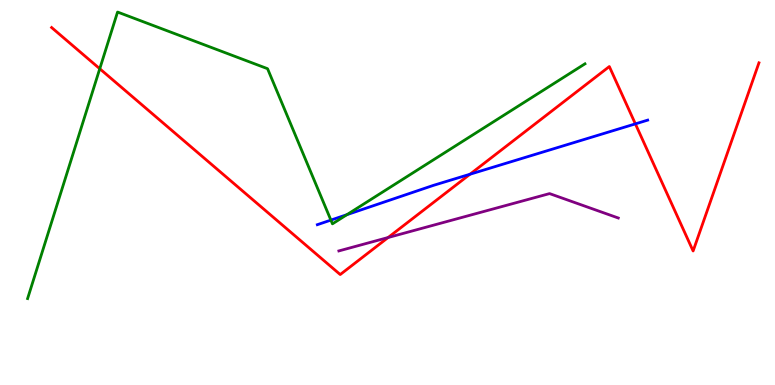[{'lines': ['blue', 'red'], 'intersections': [{'x': 6.06, 'y': 5.47}, {'x': 8.2, 'y': 6.78}]}, {'lines': ['green', 'red'], 'intersections': [{'x': 1.29, 'y': 8.21}]}, {'lines': ['purple', 'red'], 'intersections': [{'x': 5.01, 'y': 3.83}]}, {'lines': ['blue', 'green'], 'intersections': [{'x': 4.27, 'y': 4.28}, {'x': 4.48, 'y': 4.42}]}, {'lines': ['blue', 'purple'], 'intersections': []}, {'lines': ['green', 'purple'], 'intersections': []}]